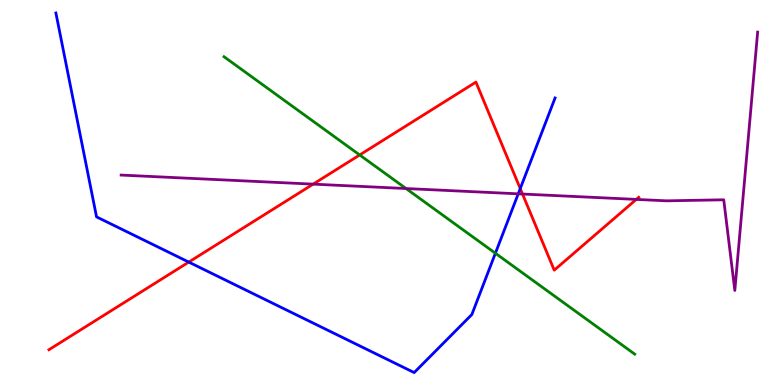[{'lines': ['blue', 'red'], 'intersections': [{'x': 2.44, 'y': 3.19}, {'x': 6.71, 'y': 5.1}]}, {'lines': ['green', 'red'], 'intersections': [{'x': 4.64, 'y': 5.97}]}, {'lines': ['purple', 'red'], 'intersections': [{'x': 4.04, 'y': 5.22}, {'x': 6.74, 'y': 4.96}, {'x': 8.21, 'y': 4.82}]}, {'lines': ['blue', 'green'], 'intersections': [{'x': 6.39, 'y': 3.42}]}, {'lines': ['blue', 'purple'], 'intersections': [{'x': 6.69, 'y': 4.97}]}, {'lines': ['green', 'purple'], 'intersections': [{'x': 5.24, 'y': 5.1}]}]